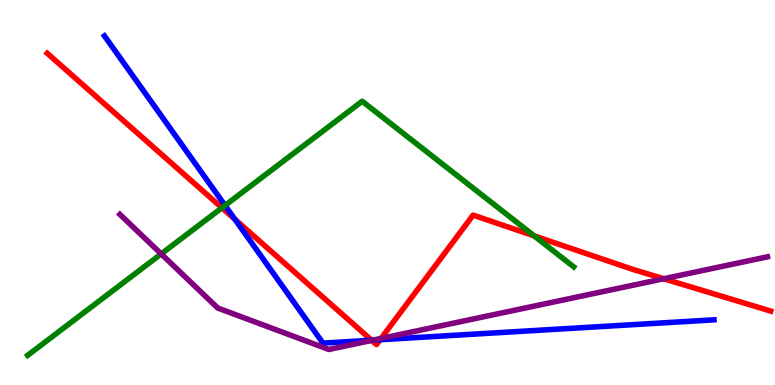[{'lines': ['blue', 'red'], 'intersections': [{'x': 3.03, 'y': 4.31}, {'x': 4.79, 'y': 1.16}, {'x': 4.9, 'y': 1.18}]}, {'lines': ['green', 'red'], 'intersections': [{'x': 2.86, 'y': 4.6}, {'x': 6.89, 'y': 3.87}]}, {'lines': ['purple', 'red'], 'intersections': [{'x': 4.8, 'y': 1.16}, {'x': 4.92, 'y': 1.21}, {'x': 8.56, 'y': 2.76}]}, {'lines': ['blue', 'green'], 'intersections': [{'x': 2.9, 'y': 4.66}]}, {'lines': ['blue', 'purple'], 'intersections': [{'x': 4.81, 'y': 1.16}]}, {'lines': ['green', 'purple'], 'intersections': [{'x': 2.08, 'y': 3.4}]}]